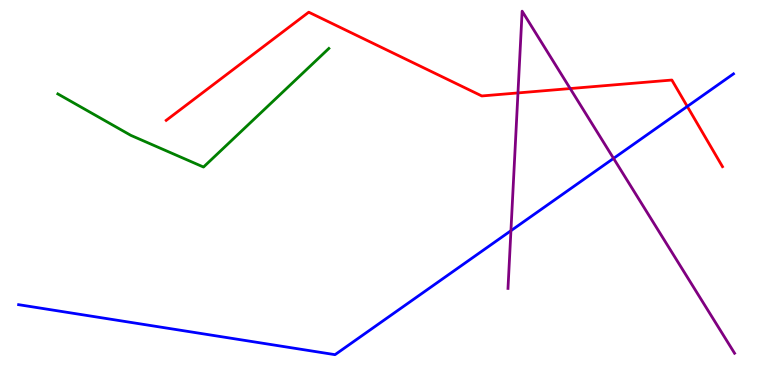[{'lines': ['blue', 'red'], 'intersections': [{'x': 8.87, 'y': 7.24}]}, {'lines': ['green', 'red'], 'intersections': []}, {'lines': ['purple', 'red'], 'intersections': [{'x': 6.68, 'y': 7.59}, {'x': 7.36, 'y': 7.7}]}, {'lines': ['blue', 'green'], 'intersections': []}, {'lines': ['blue', 'purple'], 'intersections': [{'x': 6.59, 'y': 4.01}, {'x': 7.92, 'y': 5.89}]}, {'lines': ['green', 'purple'], 'intersections': []}]